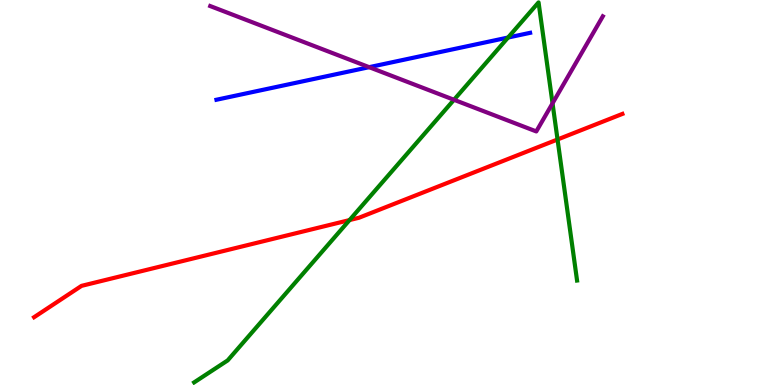[{'lines': ['blue', 'red'], 'intersections': []}, {'lines': ['green', 'red'], 'intersections': [{'x': 4.51, 'y': 4.28}, {'x': 7.19, 'y': 6.38}]}, {'lines': ['purple', 'red'], 'intersections': []}, {'lines': ['blue', 'green'], 'intersections': [{'x': 6.56, 'y': 9.03}]}, {'lines': ['blue', 'purple'], 'intersections': [{'x': 4.76, 'y': 8.26}]}, {'lines': ['green', 'purple'], 'intersections': [{'x': 5.86, 'y': 7.41}, {'x': 7.13, 'y': 7.32}]}]